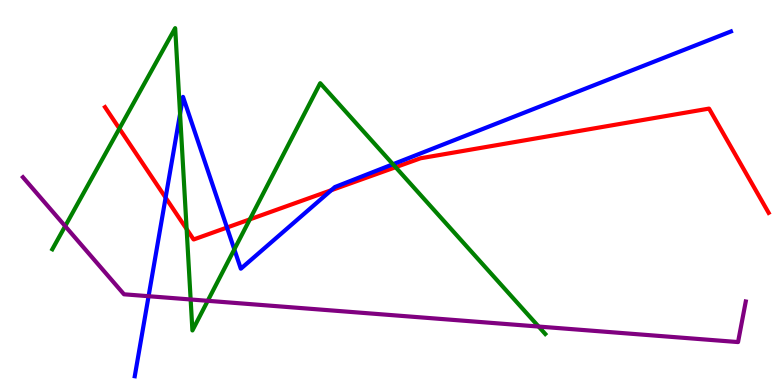[{'lines': ['blue', 'red'], 'intersections': [{'x': 2.14, 'y': 4.87}, {'x': 2.93, 'y': 4.09}, {'x': 4.27, 'y': 5.06}]}, {'lines': ['green', 'red'], 'intersections': [{'x': 1.54, 'y': 6.66}, {'x': 2.41, 'y': 4.05}, {'x': 3.22, 'y': 4.3}, {'x': 5.1, 'y': 5.66}]}, {'lines': ['purple', 'red'], 'intersections': []}, {'lines': ['blue', 'green'], 'intersections': [{'x': 2.32, 'y': 7.04}, {'x': 3.02, 'y': 3.52}, {'x': 5.07, 'y': 5.73}]}, {'lines': ['blue', 'purple'], 'intersections': [{'x': 1.92, 'y': 2.31}]}, {'lines': ['green', 'purple'], 'intersections': [{'x': 0.841, 'y': 4.13}, {'x': 2.46, 'y': 2.22}, {'x': 2.68, 'y': 2.19}, {'x': 6.95, 'y': 1.52}]}]